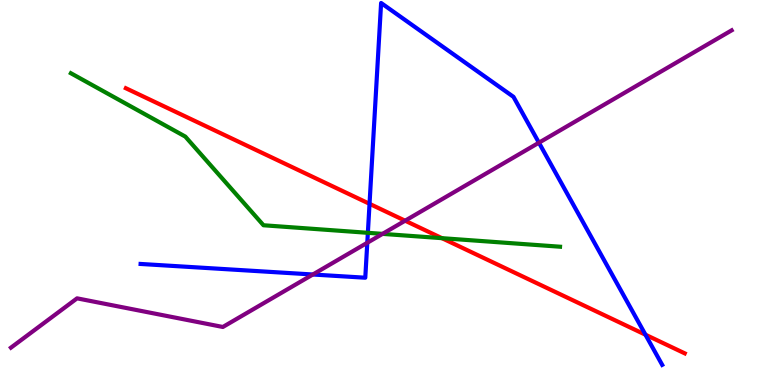[{'lines': ['blue', 'red'], 'intersections': [{'x': 4.77, 'y': 4.71}, {'x': 8.33, 'y': 1.31}]}, {'lines': ['green', 'red'], 'intersections': [{'x': 5.7, 'y': 3.81}]}, {'lines': ['purple', 'red'], 'intersections': [{'x': 5.23, 'y': 4.27}]}, {'lines': ['blue', 'green'], 'intersections': [{'x': 4.75, 'y': 3.95}]}, {'lines': ['blue', 'purple'], 'intersections': [{'x': 4.04, 'y': 2.87}, {'x': 4.74, 'y': 3.69}, {'x': 6.95, 'y': 6.29}]}, {'lines': ['green', 'purple'], 'intersections': [{'x': 4.94, 'y': 3.93}]}]